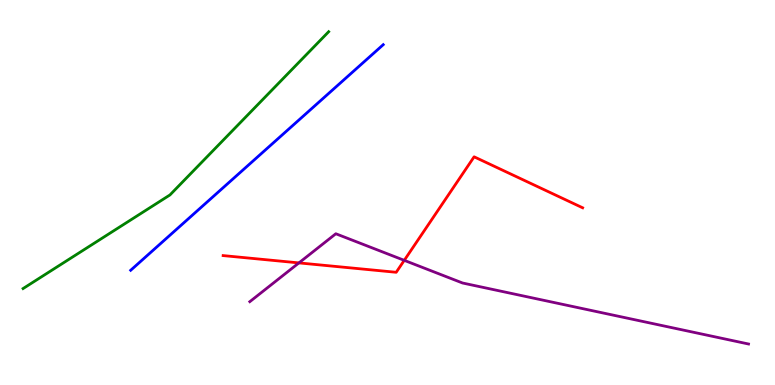[{'lines': ['blue', 'red'], 'intersections': []}, {'lines': ['green', 'red'], 'intersections': []}, {'lines': ['purple', 'red'], 'intersections': [{'x': 3.86, 'y': 3.17}, {'x': 5.22, 'y': 3.24}]}, {'lines': ['blue', 'green'], 'intersections': []}, {'lines': ['blue', 'purple'], 'intersections': []}, {'lines': ['green', 'purple'], 'intersections': []}]